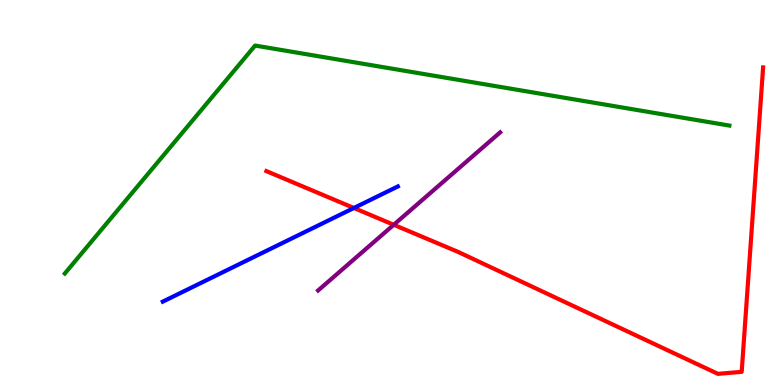[{'lines': ['blue', 'red'], 'intersections': [{'x': 4.57, 'y': 4.6}]}, {'lines': ['green', 'red'], 'intersections': []}, {'lines': ['purple', 'red'], 'intersections': [{'x': 5.08, 'y': 4.16}]}, {'lines': ['blue', 'green'], 'intersections': []}, {'lines': ['blue', 'purple'], 'intersections': []}, {'lines': ['green', 'purple'], 'intersections': []}]